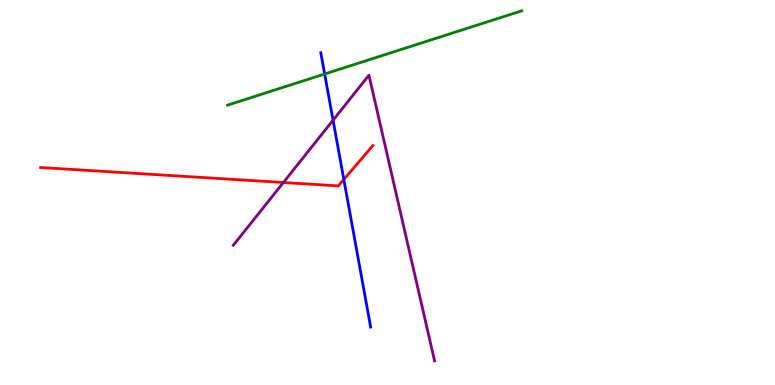[{'lines': ['blue', 'red'], 'intersections': [{'x': 4.44, 'y': 5.34}]}, {'lines': ['green', 'red'], 'intersections': []}, {'lines': ['purple', 'red'], 'intersections': [{'x': 3.66, 'y': 5.26}]}, {'lines': ['blue', 'green'], 'intersections': [{'x': 4.19, 'y': 8.08}]}, {'lines': ['blue', 'purple'], 'intersections': [{'x': 4.3, 'y': 6.88}]}, {'lines': ['green', 'purple'], 'intersections': []}]